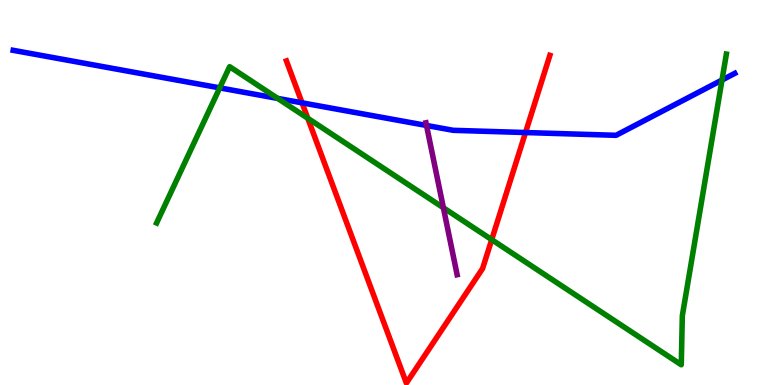[{'lines': ['blue', 'red'], 'intersections': [{'x': 3.9, 'y': 7.33}, {'x': 6.78, 'y': 6.56}]}, {'lines': ['green', 'red'], 'intersections': [{'x': 3.97, 'y': 6.93}, {'x': 6.34, 'y': 3.78}]}, {'lines': ['purple', 'red'], 'intersections': []}, {'lines': ['blue', 'green'], 'intersections': [{'x': 2.84, 'y': 7.72}, {'x': 3.58, 'y': 7.44}, {'x': 9.32, 'y': 7.92}]}, {'lines': ['blue', 'purple'], 'intersections': [{'x': 5.5, 'y': 6.74}]}, {'lines': ['green', 'purple'], 'intersections': [{'x': 5.72, 'y': 4.6}]}]